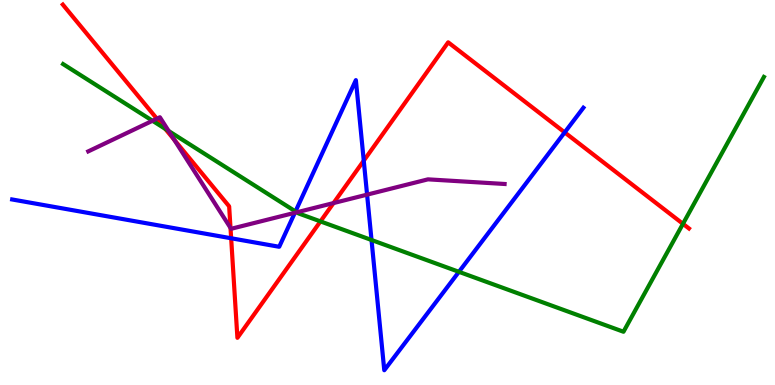[{'lines': ['blue', 'red'], 'intersections': [{'x': 2.98, 'y': 3.81}, {'x': 4.69, 'y': 5.83}, {'x': 7.29, 'y': 6.56}]}, {'lines': ['green', 'red'], 'intersections': [{'x': 2.13, 'y': 6.65}, {'x': 4.13, 'y': 4.25}, {'x': 8.81, 'y': 4.19}]}, {'lines': ['purple', 'red'], 'intersections': [{'x': 2.02, 'y': 6.92}, {'x': 2.25, 'y': 6.37}, {'x': 2.97, 'y': 4.08}, {'x': 4.3, 'y': 4.73}]}, {'lines': ['blue', 'green'], 'intersections': [{'x': 3.81, 'y': 4.51}, {'x': 4.79, 'y': 3.77}, {'x': 5.92, 'y': 2.94}]}, {'lines': ['blue', 'purple'], 'intersections': [{'x': 3.8, 'y': 4.47}, {'x': 4.74, 'y': 4.94}]}, {'lines': ['green', 'purple'], 'intersections': [{'x': 1.97, 'y': 6.86}, {'x': 2.18, 'y': 6.6}, {'x': 3.83, 'y': 4.49}]}]